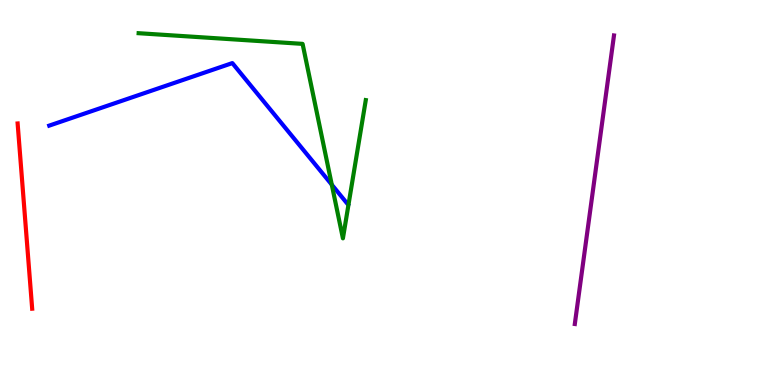[{'lines': ['blue', 'red'], 'intersections': []}, {'lines': ['green', 'red'], 'intersections': []}, {'lines': ['purple', 'red'], 'intersections': []}, {'lines': ['blue', 'green'], 'intersections': [{'x': 4.28, 'y': 5.2}]}, {'lines': ['blue', 'purple'], 'intersections': []}, {'lines': ['green', 'purple'], 'intersections': []}]